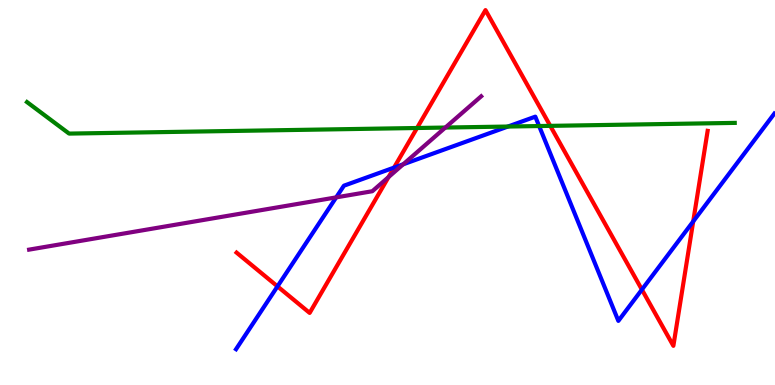[{'lines': ['blue', 'red'], 'intersections': [{'x': 3.58, 'y': 2.56}, {'x': 5.08, 'y': 5.65}, {'x': 8.28, 'y': 2.48}, {'x': 8.94, 'y': 4.25}]}, {'lines': ['green', 'red'], 'intersections': [{'x': 5.38, 'y': 6.68}, {'x': 7.1, 'y': 6.73}]}, {'lines': ['purple', 'red'], 'intersections': [{'x': 5.01, 'y': 5.4}]}, {'lines': ['blue', 'green'], 'intersections': [{'x': 6.55, 'y': 6.71}, {'x': 6.96, 'y': 6.73}]}, {'lines': ['blue', 'purple'], 'intersections': [{'x': 4.34, 'y': 4.87}, {'x': 5.2, 'y': 5.73}]}, {'lines': ['green', 'purple'], 'intersections': [{'x': 5.75, 'y': 6.69}]}]